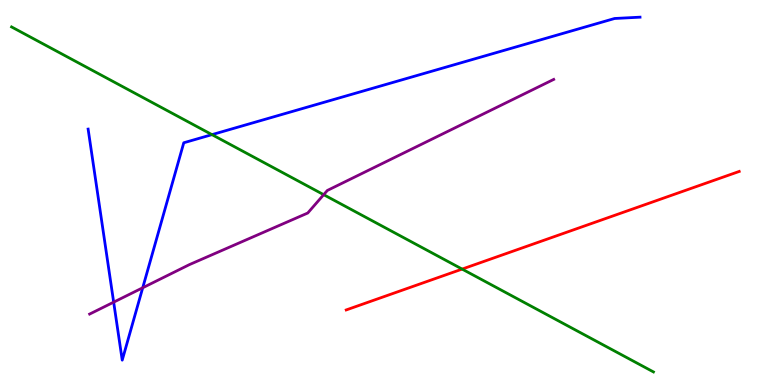[{'lines': ['blue', 'red'], 'intersections': []}, {'lines': ['green', 'red'], 'intersections': [{'x': 5.96, 'y': 3.01}]}, {'lines': ['purple', 'red'], 'intersections': []}, {'lines': ['blue', 'green'], 'intersections': [{'x': 2.74, 'y': 6.5}]}, {'lines': ['blue', 'purple'], 'intersections': [{'x': 1.47, 'y': 2.15}, {'x': 1.84, 'y': 2.53}]}, {'lines': ['green', 'purple'], 'intersections': [{'x': 4.18, 'y': 4.94}]}]